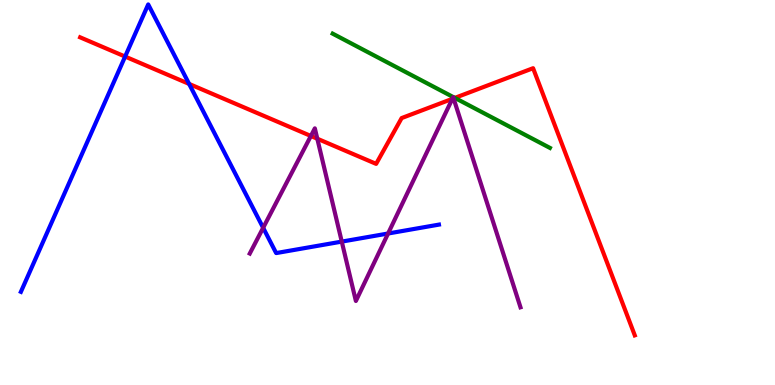[{'lines': ['blue', 'red'], 'intersections': [{'x': 1.61, 'y': 8.53}, {'x': 2.44, 'y': 7.82}]}, {'lines': ['green', 'red'], 'intersections': [{'x': 5.87, 'y': 7.46}]}, {'lines': ['purple', 'red'], 'intersections': [{'x': 4.01, 'y': 6.47}, {'x': 4.09, 'y': 6.4}, {'x': 5.84, 'y': 7.43}, {'x': 5.85, 'y': 7.44}]}, {'lines': ['blue', 'green'], 'intersections': []}, {'lines': ['blue', 'purple'], 'intersections': [{'x': 3.4, 'y': 4.08}, {'x': 4.41, 'y': 3.72}, {'x': 5.01, 'y': 3.93}]}, {'lines': ['green', 'purple'], 'intersections': []}]